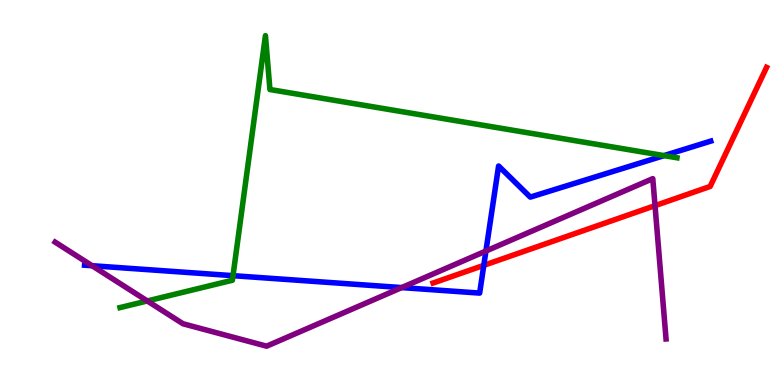[{'lines': ['blue', 'red'], 'intersections': [{'x': 6.24, 'y': 3.11}]}, {'lines': ['green', 'red'], 'intersections': []}, {'lines': ['purple', 'red'], 'intersections': [{'x': 8.45, 'y': 4.66}]}, {'lines': ['blue', 'green'], 'intersections': [{'x': 3.01, 'y': 2.84}, {'x': 8.57, 'y': 5.96}]}, {'lines': ['blue', 'purple'], 'intersections': [{'x': 1.19, 'y': 3.1}, {'x': 5.18, 'y': 2.53}, {'x': 6.27, 'y': 3.48}]}, {'lines': ['green', 'purple'], 'intersections': [{'x': 1.9, 'y': 2.18}]}]